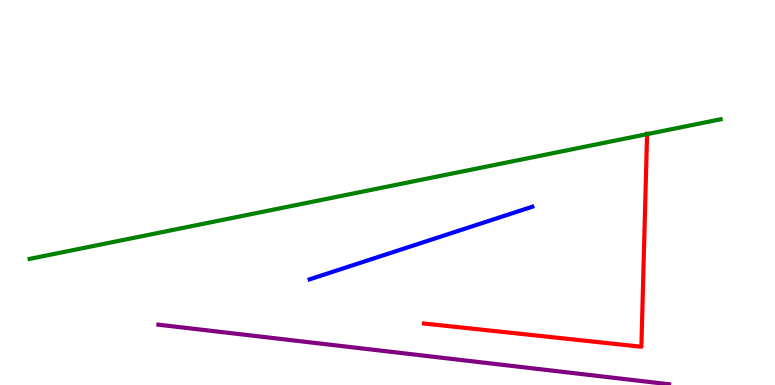[{'lines': ['blue', 'red'], 'intersections': []}, {'lines': ['green', 'red'], 'intersections': [{'x': 8.35, 'y': 6.52}]}, {'lines': ['purple', 'red'], 'intersections': []}, {'lines': ['blue', 'green'], 'intersections': []}, {'lines': ['blue', 'purple'], 'intersections': []}, {'lines': ['green', 'purple'], 'intersections': []}]